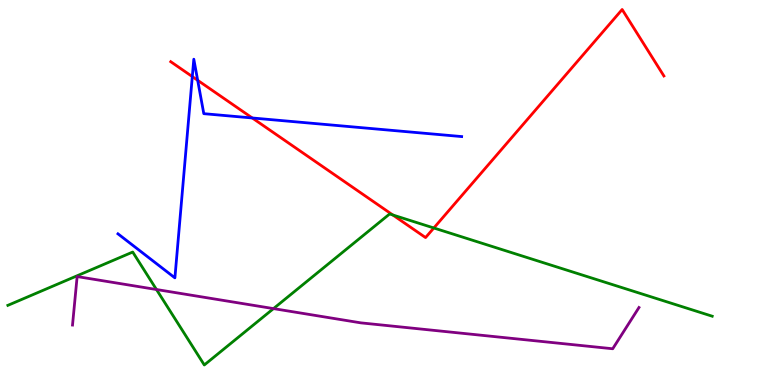[{'lines': ['blue', 'red'], 'intersections': [{'x': 2.48, 'y': 8.01}, {'x': 2.55, 'y': 7.91}, {'x': 3.26, 'y': 6.94}]}, {'lines': ['green', 'red'], 'intersections': [{'x': 5.07, 'y': 4.42}, {'x': 5.6, 'y': 4.08}]}, {'lines': ['purple', 'red'], 'intersections': []}, {'lines': ['blue', 'green'], 'intersections': []}, {'lines': ['blue', 'purple'], 'intersections': []}, {'lines': ['green', 'purple'], 'intersections': [{'x': 2.02, 'y': 2.48}, {'x': 3.53, 'y': 1.98}]}]